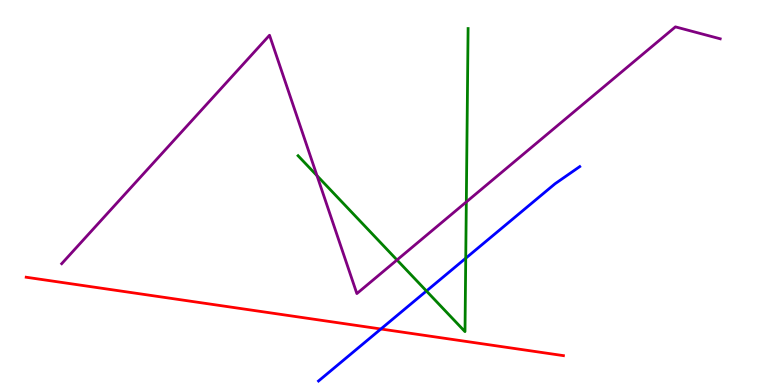[{'lines': ['blue', 'red'], 'intersections': [{'x': 4.91, 'y': 1.45}]}, {'lines': ['green', 'red'], 'intersections': []}, {'lines': ['purple', 'red'], 'intersections': []}, {'lines': ['blue', 'green'], 'intersections': [{'x': 5.5, 'y': 2.44}, {'x': 6.01, 'y': 3.29}]}, {'lines': ['blue', 'purple'], 'intersections': []}, {'lines': ['green', 'purple'], 'intersections': [{'x': 4.09, 'y': 5.44}, {'x': 5.12, 'y': 3.25}, {'x': 6.02, 'y': 4.75}]}]